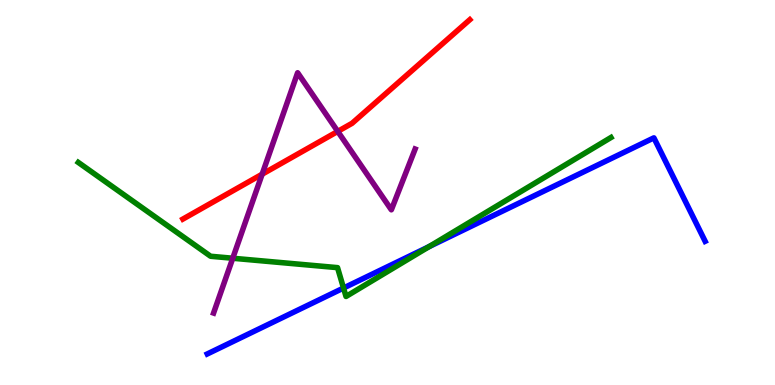[{'lines': ['blue', 'red'], 'intersections': []}, {'lines': ['green', 'red'], 'intersections': []}, {'lines': ['purple', 'red'], 'intersections': [{'x': 3.38, 'y': 5.48}, {'x': 4.36, 'y': 6.59}]}, {'lines': ['blue', 'green'], 'intersections': [{'x': 4.43, 'y': 2.52}, {'x': 5.54, 'y': 3.59}]}, {'lines': ['blue', 'purple'], 'intersections': []}, {'lines': ['green', 'purple'], 'intersections': [{'x': 3.0, 'y': 3.29}]}]